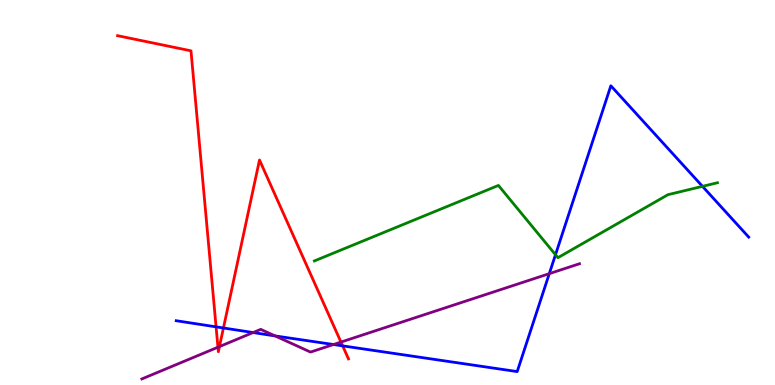[{'lines': ['blue', 'red'], 'intersections': [{'x': 2.79, 'y': 1.51}, {'x': 2.88, 'y': 1.48}, {'x': 4.42, 'y': 1.02}]}, {'lines': ['green', 'red'], 'intersections': []}, {'lines': ['purple', 'red'], 'intersections': [{'x': 2.81, 'y': 0.981}, {'x': 2.83, 'y': 0.998}, {'x': 4.4, 'y': 1.12}]}, {'lines': ['blue', 'green'], 'intersections': [{'x': 7.17, 'y': 3.38}, {'x': 9.06, 'y': 5.16}]}, {'lines': ['blue', 'purple'], 'intersections': [{'x': 3.27, 'y': 1.36}, {'x': 3.55, 'y': 1.27}, {'x': 4.3, 'y': 1.05}, {'x': 7.09, 'y': 2.89}]}, {'lines': ['green', 'purple'], 'intersections': []}]